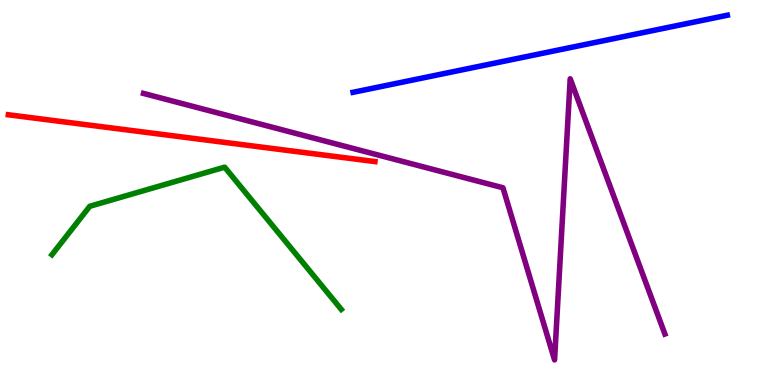[{'lines': ['blue', 'red'], 'intersections': []}, {'lines': ['green', 'red'], 'intersections': []}, {'lines': ['purple', 'red'], 'intersections': []}, {'lines': ['blue', 'green'], 'intersections': []}, {'lines': ['blue', 'purple'], 'intersections': []}, {'lines': ['green', 'purple'], 'intersections': []}]